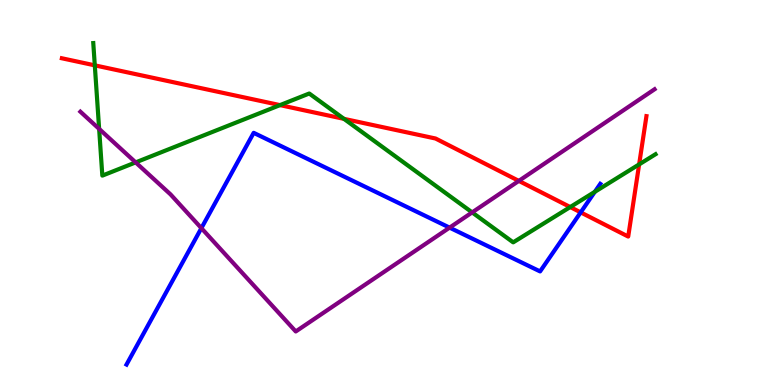[{'lines': ['blue', 'red'], 'intersections': [{'x': 7.49, 'y': 4.48}]}, {'lines': ['green', 'red'], 'intersections': [{'x': 1.22, 'y': 8.3}, {'x': 3.61, 'y': 7.27}, {'x': 4.44, 'y': 6.91}, {'x': 7.36, 'y': 4.62}, {'x': 8.25, 'y': 5.73}]}, {'lines': ['purple', 'red'], 'intersections': [{'x': 6.69, 'y': 5.3}]}, {'lines': ['blue', 'green'], 'intersections': [{'x': 7.68, 'y': 5.02}]}, {'lines': ['blue', 'purple'], 'intersections': [{'x': 2.6, 'y': 4.07}, {'x': 5.8, 'y': 4.09}]}, {'lines': ['green', 'purple'], 'intersections': [{'x': 1.28, 'y': 6.65}, {'x': 1.75, 'y': 5.78}, {'x': 6.09, 'y': 4.48}]}]